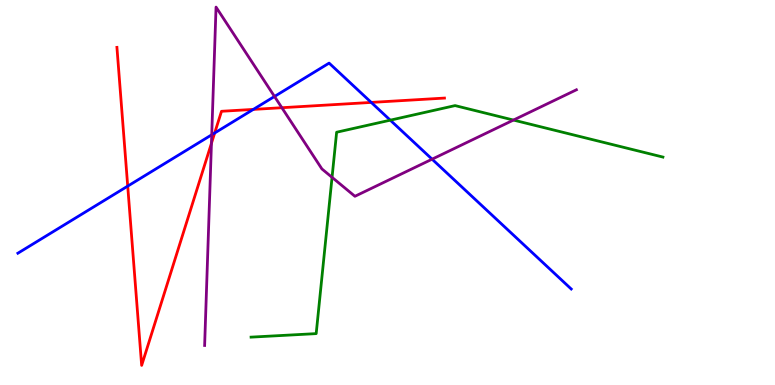[{'lines': ['blue', 'red'], 'intersections': [{'x': 1.65, 'y': 5.17}, {'x': 2.77, 'y': 6.55}, {'x': 3.27, 'y': 7.16}, {'x': 4.79, 'y': 7.34}]}, {'lines': ['green', 'red'], 'intersections': []}, {'lines': ['purple', 'red'], 'intersections': [{'x': 2.73, 'y': 6.28}, {'x': 3.64, 'y': 7.2}]}, {'lines': ['blue', 'green'], 'intersections': [{'x': 5.04, 'y': 6.88}]}, {'lines': ['blue', 'purple'], 'intersections': [{'x': 2.73, 'y': 6.5}, {'x': 3.54, 'y': 7.49}, {'x': 5.58, 'y': 5.87}]}, {'lines': ['green', 'purple'], 'intersections': [{'x': 4.28, 'y': 5.39}, {'x': 6.63, 'y': 6.88}]}]